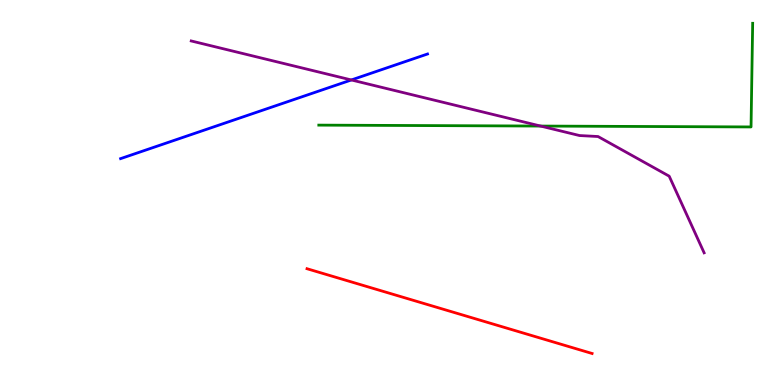[{'lines': ['blue', 'red'], 'intersections': []}, {'lines': ['green', 'red'], 'intersections': []}, {'lines': ['purple', 'red'], 'intersections': []}, {'lines': ['blue', 'green'], 'intersections': []}, {'lines': ['blue', 'purple'], 'intersections': [{'x': 4.53, 'y': 7.92}]}, {'lines': ['green', 'purple'], 'intersections': [{'x': 6.98, 'y': 6.73}]}]